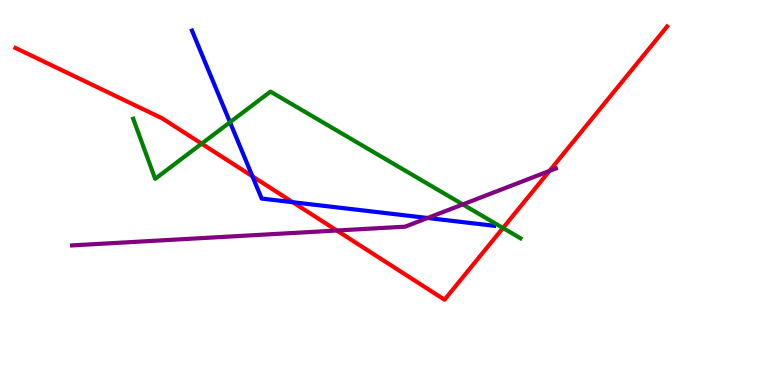[{'lines': ['blue', 'red'], 'intersections': [{'x': 3.26, 'y': 5.42}, {'x': 3.78, 'y': 4.75}]}, {'lines': ['green', 'red'], 'intersections': [{'x': 2.6, 'y': 6.27}, {'x': 6.49, 'y': 4.08}]}, {'lines': ['purple', 'red'], 'intersections': [{'x': 4.35, 'y': 4.01}, {'x': 7.09, 'y': 5.56}]}, {'lines': ['blue', 'green'], 'intersections': [{'x': 2.97, 'y': 6.82}]}, {'lines': ['blue', 'purple'], 'intersections': [{'x': 5.52, 'y': 4.34}]}, {'lines': ['green', 'purple'], 'intersections': [{'x': 5.97, 'y': 4.69}]}]